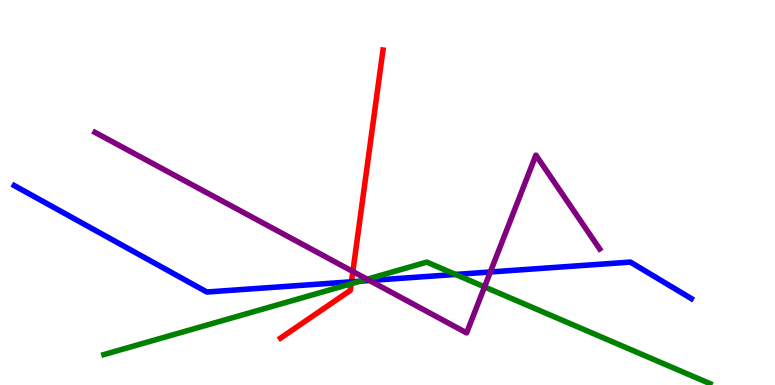[{'lines': ['blue', 'red'], 'intersections': [{'x': 4.53, 'y': 2.68}]}, {'lines': ['green', 'red'], 'intersections': [{'x': 4.53, 'y': 2.63}]}, {'lines': ['purple', 'red'], 'intersections': [{'x': 4.55, 'y': 2.95}]}, {'lines': ['blue', 'green'], 'intersections': [{'x': 4.65, 'y': 2.7}, {'x': 5.88, 'y': 2.87}]}, {'lines': ['blue', 'purple'], 'intersections': [{'x': 4.77, 'y': 2.71}, {'x': 6.33, 'y': 2.94}]}, {'lines': ['green', 'purple'], 'intersections': [{'x': 4.74, 'y': 2.75}, {'x': 6.25, 'y': 2.55}]}]